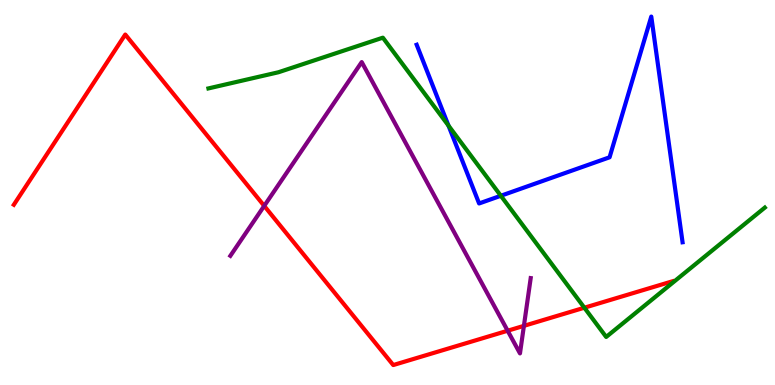[{'lines': ['blue', 'red'], 'intersections': []}, {'lines': ['green', 'red'], 'intersections': [{'x': 7.54, 'y': 2.01}]}, {'lines': ['purple', 'red'], 'intersections': [{'x': 3.41, 'y': 4.65}, {'x': 6.55, 'y': 1.41}, {'x': 6.76, 'y': 1.54}]}, {'lines': ['blue', 'green'], 'intersections': [{'x': 5.79, 'y': 6.74}, {'x': 6.46, 'y': 4.92}]}, {'lines': ['blue', 'purple'], 'intersections': []}, {'lines': ['green', 'purple'], 'intersections': []}]